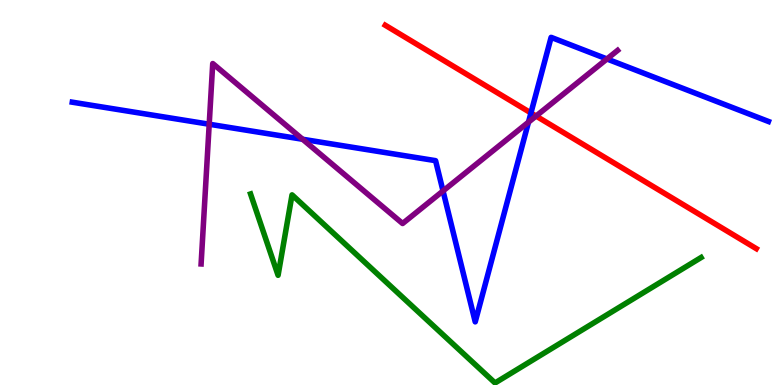[{'lines': ['blue', 'red'], 'intersections': [{'x': 6.85, 'y': 7.07}]}, {'lines': ['green', 'red'], 'intersections': []}, {'lines': ['purple', 'red'], 'intersections': [{'x': 6.92, 'y': 6.99}]}, {'lines': ['blue', 'green'], 'intersections': []}, {'lines': ['blue', 'purple'], 'intersections': [{'x': 2.7, 'y': 6.77}, {'x': 3.9, 'y': 6.38}, {'x': 5.72, 'y': 5.04}, {'x': 6.82, 'y': 6.83}, {'x': 7.83, 'y': 8.47}]}, {'lines': ['green', 'purple'], 'intersections': []}]